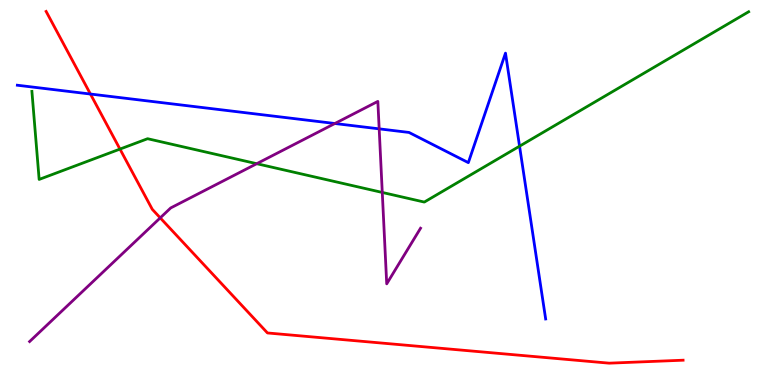[{'lines': ['blue', 'red'], 'intersections': [{'x': 1.17, 'y': 7.56}]}, {'lines': ['green', 'red'], 'intersections': [{'x': 1.55, 'y': 6.13}]}, {'lines': ['purple', 'red'], 'intersections': [{'x': 2.07, 'y': 4.34}]}, {'lines': ['blue', 'green'], 'intersections': [{'x': 6.7, 'y': 6.2}]}, {'lines': ['blue', 'purple'], 'intersections': [{'x': 4.32, 'y': 6.79}, {'x': 4.89, 'y': 6.65}]}, {'lines': ['green', 'purple'], 'intersections': [{'x': 3.31, 'y': 5.75}, {'x': 4.93, 'y': 5.0}]}]